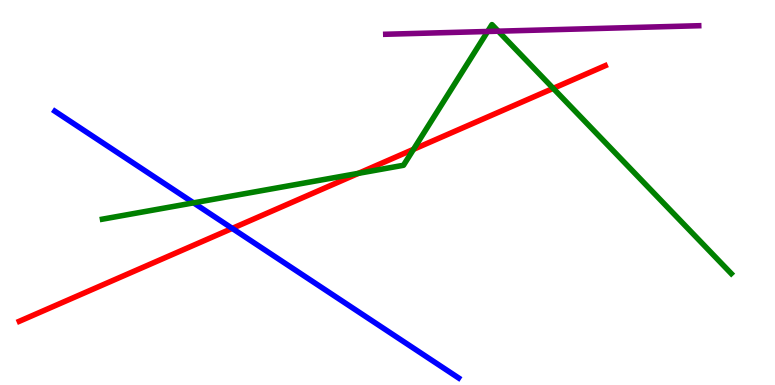[{'lines': ['blue', 'red'], 'intersections': [{'x': 3.0, 'y': 4.07}]}, {'lines': ['green', 'red'], 'intersections': [{'x': 4.63, 'y': 5.5}, {'x': 5.34, 'y': 6.12}, {'x': 7.14, 'y': 7.7}]}, {'lines': ['purple', 'red'], 'intersections': []}, {'lines': ['blue', 'green'], 'intersections': [{'x': 2.5, 'y': 4.73}]}, {'lines': ['blue', 'purple'], 'intersections': []}, {'lines': ['green', 'purple'], 'intersections': [{'x': 6.29, 'y': 9.18}, {'x': 6.43, 'y': 9.19}]}]